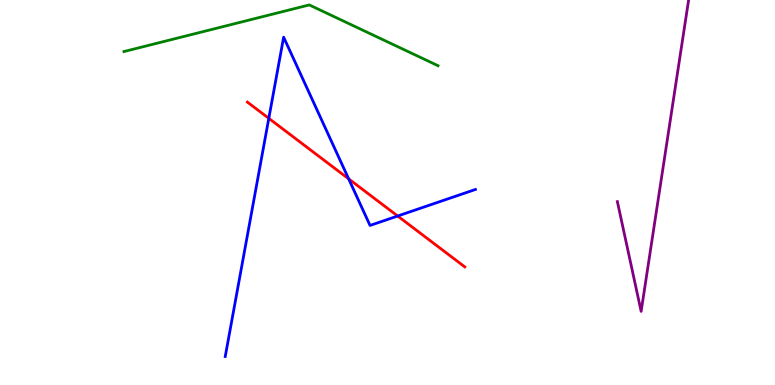[{'lines': ['blue', 'red'], 'intersections': [{'x': 3.47, 'y': 6.93}, {'x': 4.5, 'y': 5.35}, {'x': 5.13, 'y': 4.39}]}, {'lines': ['green', 'red'], 'intersections': []}, {'lines': ['purple', 'red'], 'intersections': []}, {'lines': ['blue', 'green'], 'intersections': []}, {'lines': ['blue', 'purple'], 'intersections': []}, {'lines': ['green', 'purple'], 'intersections': []}]